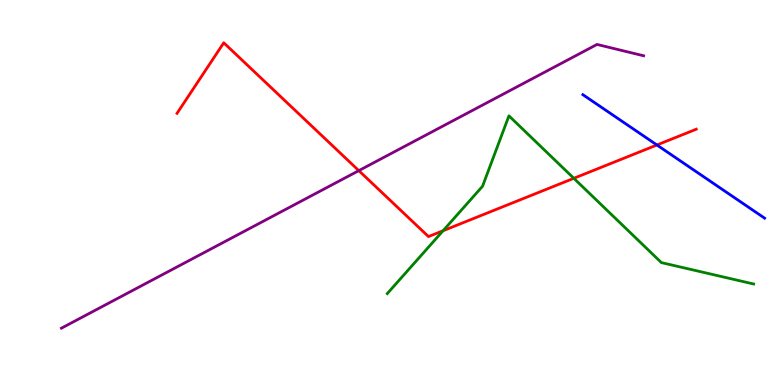[{'lines': ['blue', 'red'], 'intersections': [{'x': 8.48, 'y': 6.23}]}, {'lines': ['green', 'red'], 'intersections': [{'x': 5.72, 'y': 4.01}, {'x': 7.4, 'y': 5.37}]}, {'lines': ['purple', 'red'], 'intersections': [{'x': 4.63, 'y': 5.57}]}, {'lines': ['blue', 'green'], 'intersections': []}, {'lines': ['blue', 'purple'], 'intersections': []}, {'lines': ['green', 'purple'], 'intersections': []}]